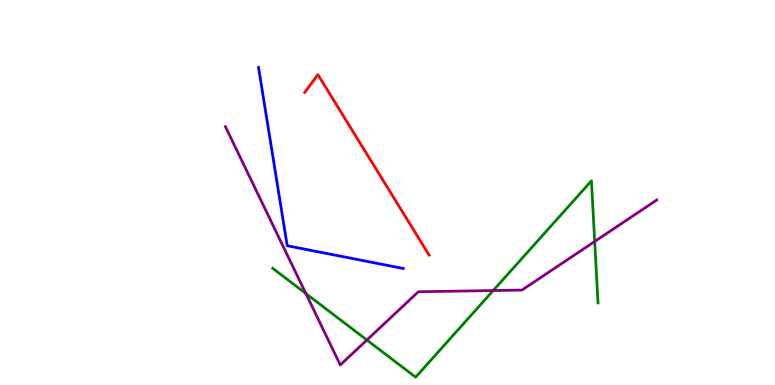[{'lines': ['blue', 'red'], 'intersections': []}, {'lines': ['green', 'red'], 'intersections': []}, {'lines': ['purple', 'red'], 'intersections': []}, {'lines': ['blue', 'green'], 'intersections': []}, {'lines': ['blue', 'purple'], 'intersections': []}, {'lines': ['green', 'purple'], 'intersections': [{'x': 3.95, 'y': 2.38}, {'x': 4.73, 'y': 1.17}, {'x': 6.36, 'y': 2.45}, {'x': 7.67, 'y': 3.73}]}]